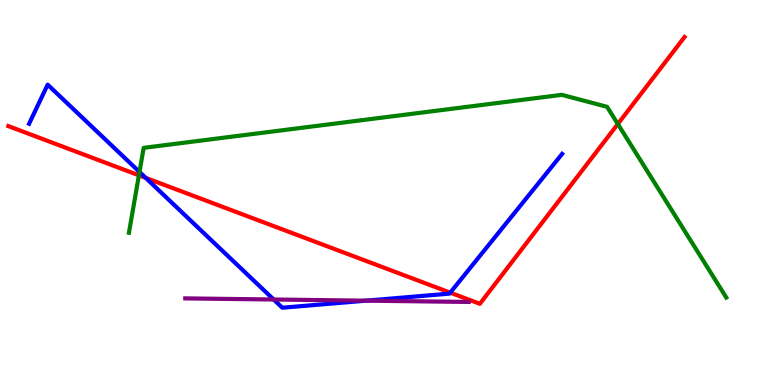[{'lines': ['blue', 'red'], 'intersections': [{'x': 1.88, 'y': 5.38}, {'x': 5.81, 'y': 2.4}]}, {'lines': ['green', 'red'], 'intersections': [{'x': 1.79, 'y': 5.45}, {'x': 7.97, 'y': 6.78}]}, {'lines': ['purple', 'red'], 'intersections': []}, {'lines': ['blue', 'green'], 'intersections': [{'x': 1.8, 'y': 5.53}]}, {'lines': ['blue', 'purple'], 'intersections': [{'x': 3.53, 'y': 2.22}, {'x': 4.72, 'y': 2.19}]}, {'lines': ['green', 'purple'], 'intersections': []}]